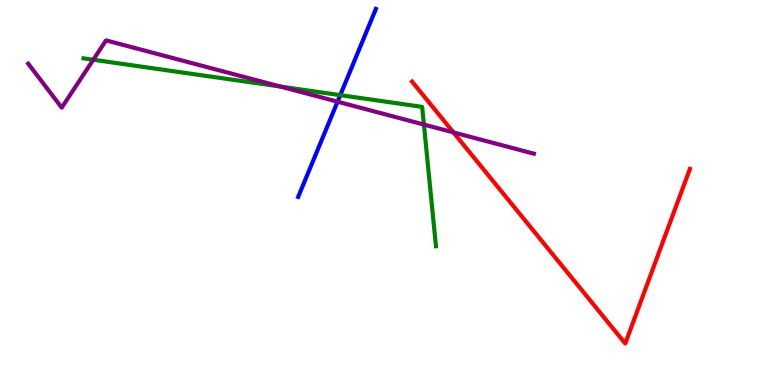[{'lines': ['blue', 'red'], 'intersections': []}, {'lines': ['green', 'red'], 'intersections': []}, {'lines': ['purple', 'red'], 'intersections': [{'x': 5.85, 'y': 6.56}]}, {'lines': ['blue', 'green'], 'intersections': [{'x': 4.39, 'y': 7.53}]}, {'lines': ['blue', 'purple'], 'intersections': [{'x': 4.36, 'y': 7.36}]}, {'lines': ['green', 'purple'], 'intersections': [{'x': 1.2, 'y': 8.45}, {'x': 3.62, 'y': 7.75}, {'x': 5.47, 'y': 6.76}]}]